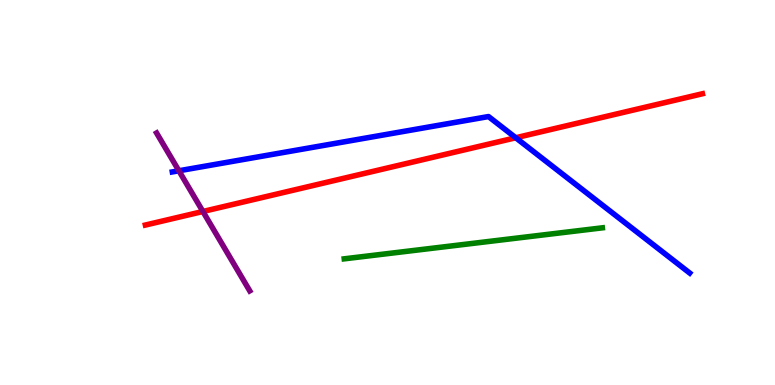[{'lines': ['blue', 'red'], 'intersections': [{'x': 6.65, 'y': 6.42}]}, {'lines': ['green', 'red'], 'intersections': []}, {'lines': ['purple', 'red'], 'intersections': [{'x': 2.62, 'y': 4.51}]}, {'lines': ['blue', 'green'], 'intersections': []}, {'lines': ['blue', 'purple'], 'intersections': [{'x': 2.31, 'y': 5.56}]}, {'lines': ['green', 'purple'], 'intersections': []}]